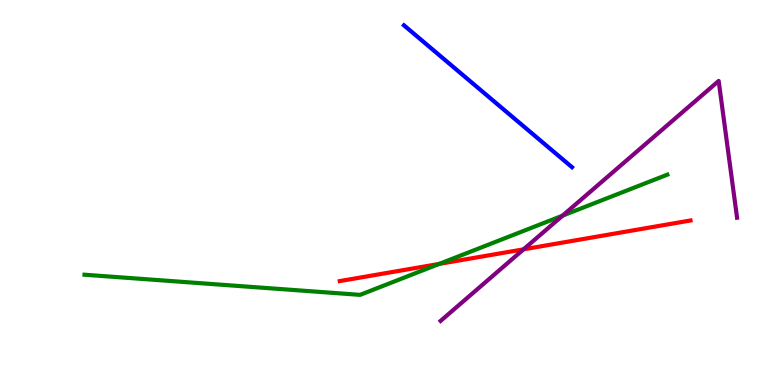[{'lines': ['blue', 'red'], 'intersections': []}, {'lines': ['green', 'red'], 'intersections': [{'x': 5.67, 'y': 3.15}]}, {'lines': ['purple', 'red'], 'intersections': [{'x': 6.76, 'y': 3.52}]}, {'lines': ['blue', 'green'], 'intersections': []}, {'lines': ['blue', 'purple'], 'intersections': []}, {'lines': ['green', 'purple'], 'intersections': [{'x': 7.26, 'y': 4.4}]}]